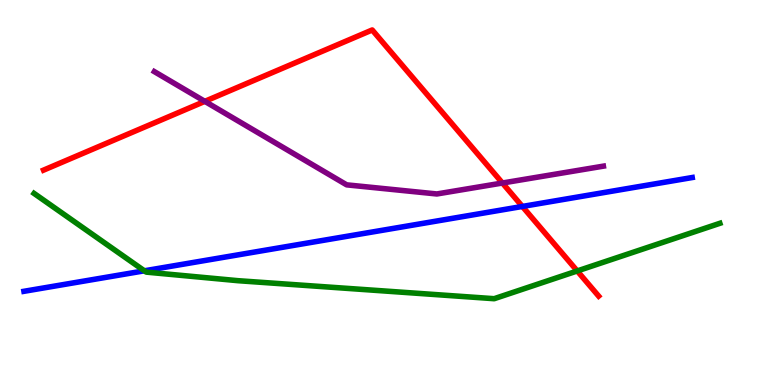[{'lines': ['blue', 'red'], 'intersections': [{'x': 6.74, 'y': 4.64}]}, {'lines': ['green', 'red'], 'intersections': [{'x': 7.45, 'y': 2.96}]}, {'lines': ['purple', 'red'], 'intersections': [{'x': 2.64, 'y': 7.37}, {'x': 6.48, 'y': 5.25}]}, {'lines': ['blue', 'green'], 'intersections': [{'x': 1.86, 'y': 2.97}]}, {'lines': ['blue', 'purple'], 'intersections': []}, {'lines': ['green', 'purple'], 'intersections': []}]